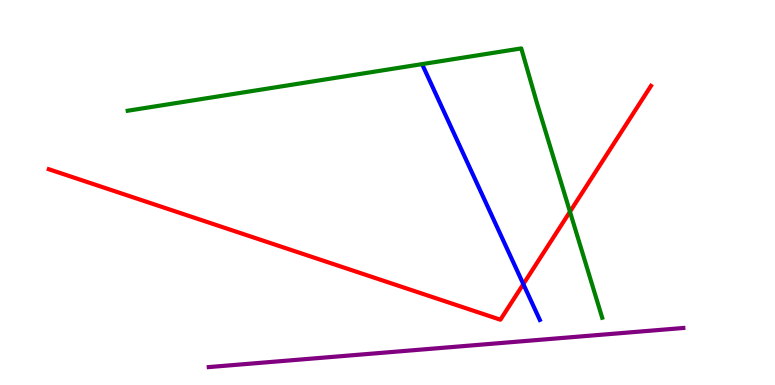[{'lines': ['blue', 'red'], 'intersections': [{'x': 6.75, 'y': 2.62}]}, {'lines': ['green', 'red'], 'intersections': [{'x': 7.35, 'y': 4.5}]}, {'lines': ['purple', 'red'], 'intersections': []}, {'lines': ['blue', 'green'], 'intersections': []}, {'lines': ['blue', 'purple'], 'intersections': []}, {'lines': ['green', 'purple'], 'intersections': []}]